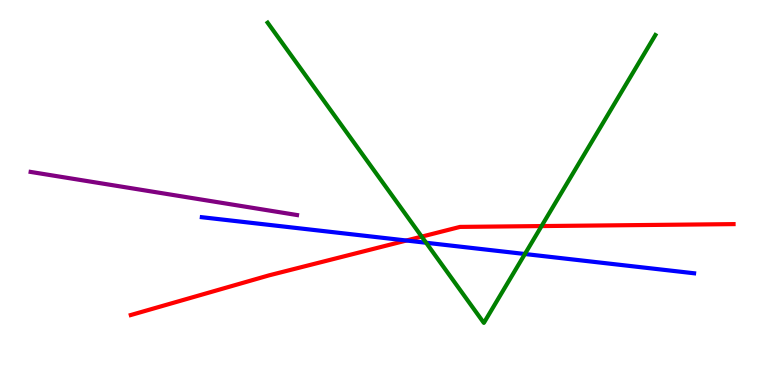[{'lines': ['blue', 'red'], 'intersections': [{'x': 5.24, 'y': 3.75}]}, {'lines': ['green', 'red'], 'intersections': [{'x': 5.44, 'y': 3.85}, {'x': 6.99, 'y': 4.13}]}, {'lines': ['purple', 'red'], 'intersections': []}, {'lines': ['blue', 'green'], 'intersections': [{'x': 5.5, 'y': 3.69}, {'x': 6.77, 'y': 3.4}]}, {'lines': ['blue', 'purple'], 'intersections': []}, {'lines': ['green', 'purple'], 'intersections': []}]